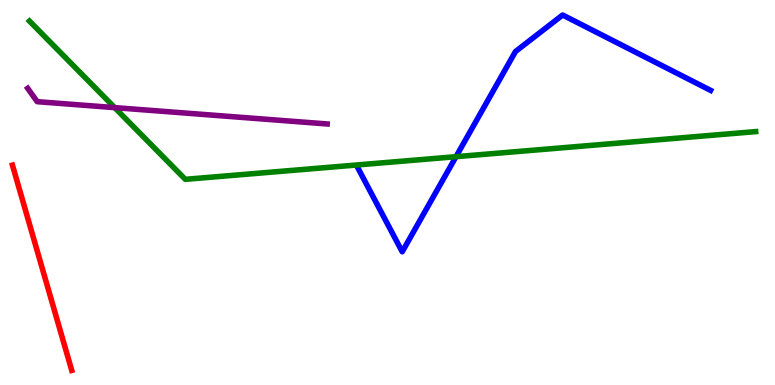[{'lines': ['blue', 'red'], 'intersections': []}, {'lines': ['green', 'red'], 'intersections': []}, {'lines': ['purple', 'red'], 'intersections': []}, {'lines': ['blue', 'green'], 'intersections': [{'x': 5.88, 'y': 5.93}]}, {'lines': ['blue', 'purple'], 'intersections': []}, {'lines': ['green', 'purple'], 'intersections': [{'x': 1.48, 'y': 7.2}]}]